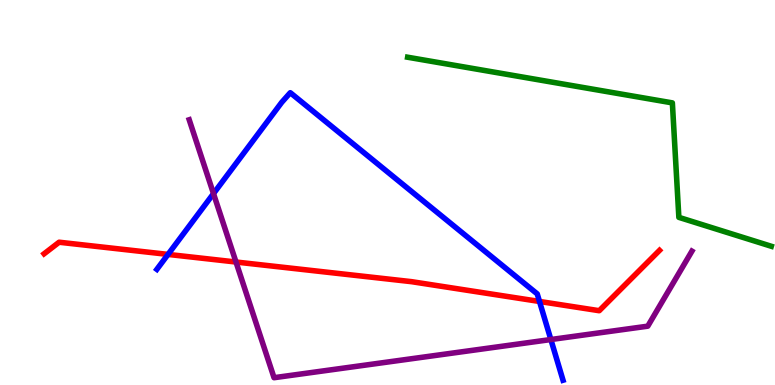[{'lines': ['blue', 'red'], 'intersections': [{'x': 2.17, 'y': 3.39}, {'x': 6.96, 'y': 2.17}]}, {'lines': ['green', 'red'], 'intersections': []}, {'lines': ['purple', 'red'], 'intersections': [{'x': 3.05, 'y': 3.19}]}, {'lines': ['blue', 'green'], 'intersections': []}, {'lines': ['blue', 'purple'], 'intersections': [{'x': 2.75, 'y': 4.97}, {'x': 7.11, 'y': 1.18}]}, {'lines': ['green', 'purple'], 'intersections': []}]